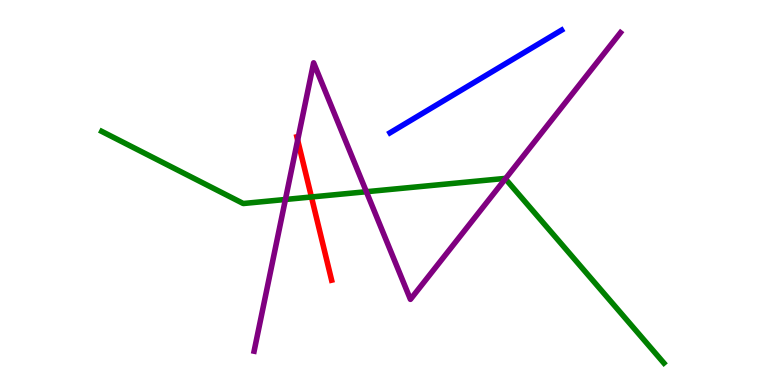[{'lines': ['blue', 'red'], 'intersections': []}, {'lines': ['green', 'red'], 'intersections': [{'x': 4.02, 'y': 4.88}]}, {'lines': ['purple', 'red'], 'intersections': [{'x': 3.84, 'y': 6.36}]}, {'lines': ['blue', 'green'], 'intersections': []}, {'lines': ['blue', 'purple'], 'intersections': []}, {'lines': ['green', 'purple'], 'intersections': [{'x': 3.68, 'y': 4.82}, {'x': 4.73, 'y': 5.02}, {'x': 6.52, 'y': 5.36}]}]